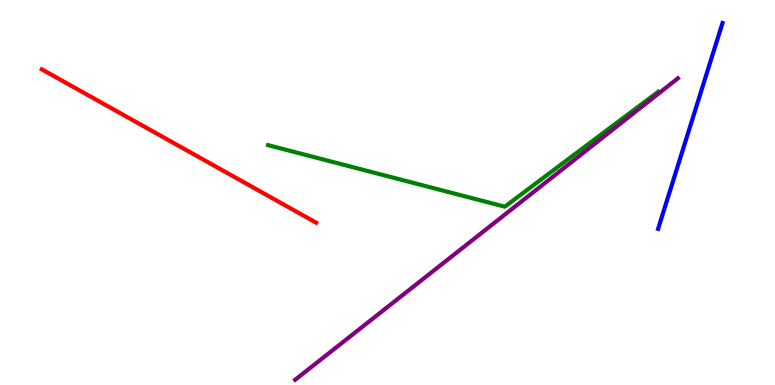[{'lines': ['blue', 'red'], 'intersections': []}, {'lines': ['green', 'red'], 'intersections': []}, {'lines': ['purple', 'red'], 'intersections': []}, {'lines': ['blue', 'green'], 'intersections': []}, {'lines': ['blue', 'purple'], 'intersections': []}, {'lines': ['green', 'purple'], 'intersections': []}]